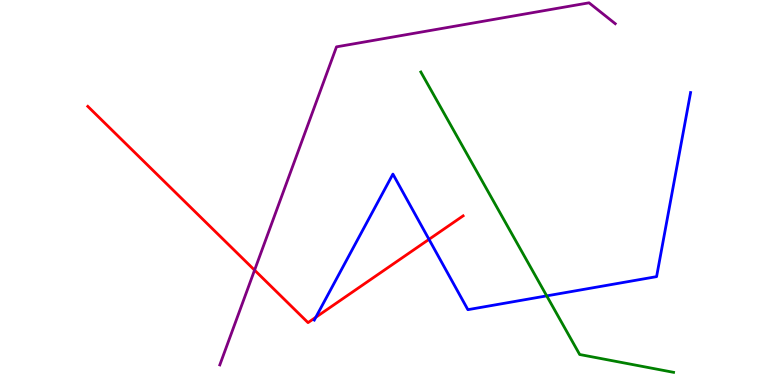[{'lines': ['blue', 'red'], 'intersections': [{'x': 4.07, 'y': 1.76}, {'x': 5.54, 'y': 3.78}]}, {'lines': ['green', 'red'], 'intersections': []}, {'lines': ['purple', 'red'], 'intersections': [{'x': 3.28, 'y': 2.98}]}, {'lines': ['blue', 'green'], 'intersections': [{'x': 7.05, 'y': 2.32}]}, {'lines': ['blue', 'purple'], 'intersections': []}, {'lines': ['green', 'purple'], 'intersections': []}]